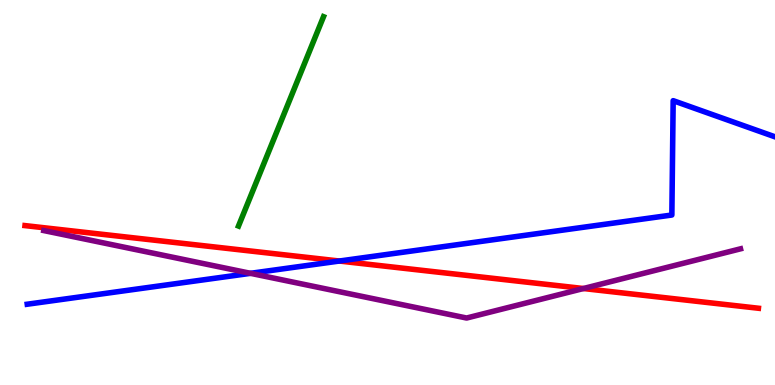[{'lines': ['blue', 'red'], 'intersections': [{'x': 4.38, 'y': 3.22}]}, {'lines': ['green', 'red'], 'intersections': []}, {'lines': ['purple', 'red'], 'intersections': [{'x': 7.53, 'y': 2.51}]}, {'lines': ['blue', 'green'], 'intersections': []}, {'lines': ['blue', 'purple'], 'intersections': [{'x': 3.23, 'y': 2.9}]}, {'lines': ['green', 'purple'], 'intersections': []}]